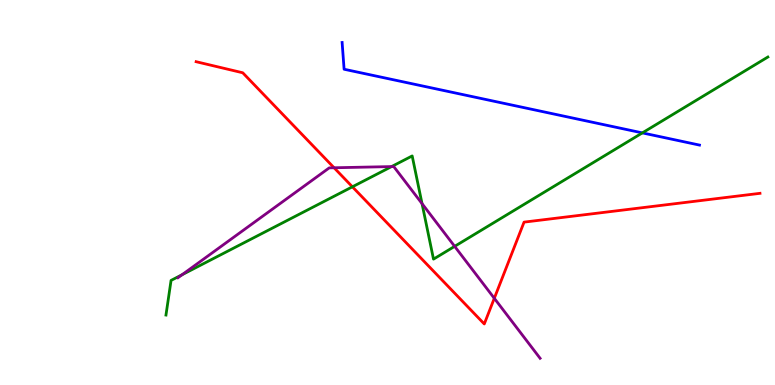[{'lines': ['blue', 'red'], 'intersections': []}, {'lines': ['green', 'red'], 'intersections': [{'x': 4.55, 'y': 5.15}]}, {'lines': ['purple', 'red'], 'intersections': [{'x': 4.31, 'y': 5.64}, {'x': 6.38, 'y': 2.25}]}, {'lines': ['blue', 'green'], 'intersections': [{'x': 8.29, 'y': 6.55}]}, {'lines': ['blue', 'purple'], 'intersections': []}, {'lines': ['green', 'purple'], 'intersections': [{'x': 2.35, 'y': 2.86}, {'x': 5.05, 'y': 5.67}, {'x': 5.45, 'y': 4.71}, {'x': 5.87, 'y': 3.6}]}]